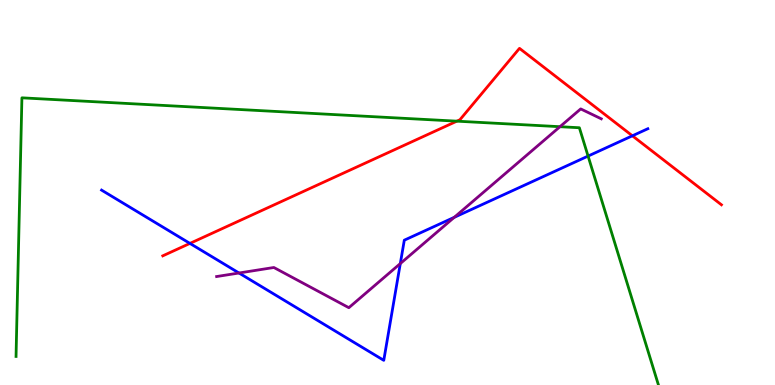[{'lines': ['blue', 'red'], 'intersections': [{'x': 2.45, 'y': 3.68}, {'x': 8.16, 'y': 6.47}]}, {'lines': ['green', 'red'], 'intersections': [{'x': 5.89, 'y': 6.85}]}, {'lines': ['purple', 'red'], 'intersections': []}, {'lines': ['blue', 'green'], 'intersections': [{'x': 7.59, 'y': 5.95}]}, {'lines': ['blue', 'purple'], 'intersections': [{'x': 3.08, 'y': 2.91}, {'x': 5.17, 'y': 3.15}, {'x': 5.86, 'y': 4.35}]}, {'lines': ['green', 'purple'], 'intersections': [{'x': 7.23, 'y': 6.71}]}]